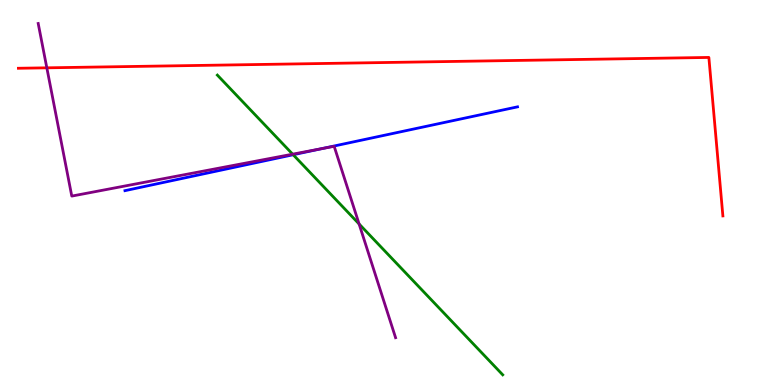[{'lines': ['blue', 'red'], 'intersections': []}, {'lines': ['green', 'red'], 'intersections': []}, {'lines': ['purple', 'red'], 'intersections': [{'x': 0.604, 'y': 8.24}]}, {'lines': ['blue', 'green'], 'intersections': [{'x': 3.78, 'y': 5.98}]}, {'lines': ['blue', 'purple'], 'intersections': [{'x': 4.15, 'y': 6.14}]}, {'lines': ['green', 'purple'], 'intersections': [{'x': 3.78, 'y': 6.0}, {'x': 4.63, 'y': 4.18}]}]